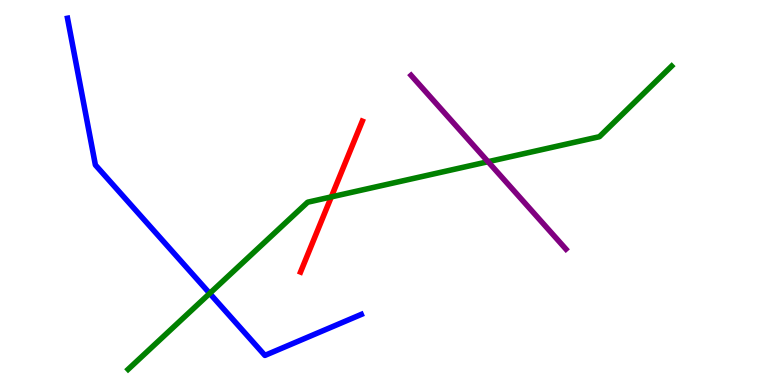[{'lines': ['blue', 'red'], 'intersections': []}, {'lines': ['green', 'red'], 'intersections': [{'x': 4.27, 'y': 4.89}]}, {'lines': ['purple', 'red'], 'intersections': []}, {'lines': ['blue', 'green'], 'intersections': [{'x': 2.71, 'y': 2.38}]}, {'lines': ['blue', 'purple'], 'intersections': []}, {'lines': ['green', 'purple'], 'intersections': [{'x': 6.3, 'y': 5.8}]}]